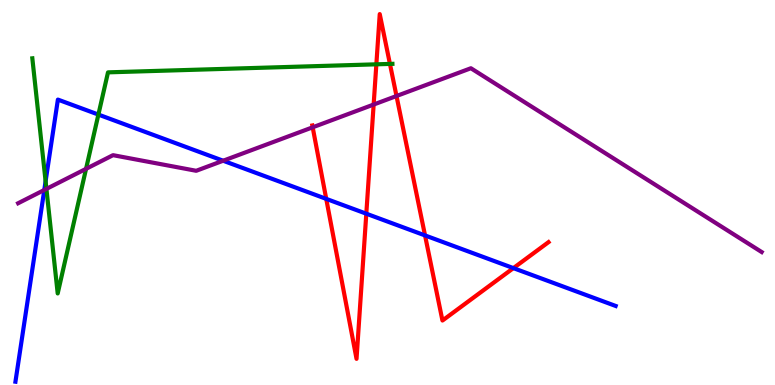[{'lines': ['blue', 'red'], 'intersections': [{'x': 4.21, 'y': 4.83}, {'x': 4.73, 'y': 4.45}, {'x': 5.48, 'y': 3.89}, {'x': 6.62, 'y': 3.04}]}, {'lines': ['green', 'red'], 'intersections': [{'x': 4.86, 'y': 8.33}, {'x': 5.03, 'y': 8.34}]}, {'lines': ['purple', 'red'], 'intersections': [{'x': 4.03, 'y': 6.69}, {'x': 4.82, 'y': 7.28}, {'x': 5.12, 'y': 7.51}]}, {'lines': ['blue', 'green'], 'intersections': [{'x': 0.588, 'y': 5.29}, {'x': 1.27, 'y': 7.02}]}, {'lines': ['blue', 'purple'], 'intersections': [{'x': 0.571, 'y': 5.07}, {'x': 2.88, 'y': 5.83}]}, {'lines': ['green', 'purple'], 'intersections': [{'x': 0.599, 'y': 5.09}, {'x': 1.11, 'y': 5.61}]}]